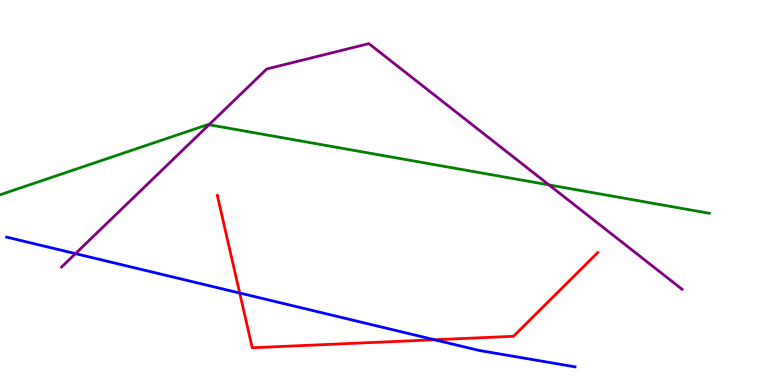[{'lines': ['blue', 'red'], 'intersections': [{'x': 3.09, 'y': 2.39}, {'x': 5.61, 'y': 1.18}]}, {'lines': ['green', 'red'], 'intersections': []}, {'lines': ['purple', 'red'], 'intersections': []}, {'lines': ['blue', 'green'], 'intersections': []}, {'lines': ['blue', 'purple'], 'intersections': [{'x': 0.974, 'y': 3.41}]}, {'lines': ['green', 'purple'], 'intersections': [{'x': 2.7, 'y': 6.76}, {'x': 7.08, 'y': 5.2}]}]